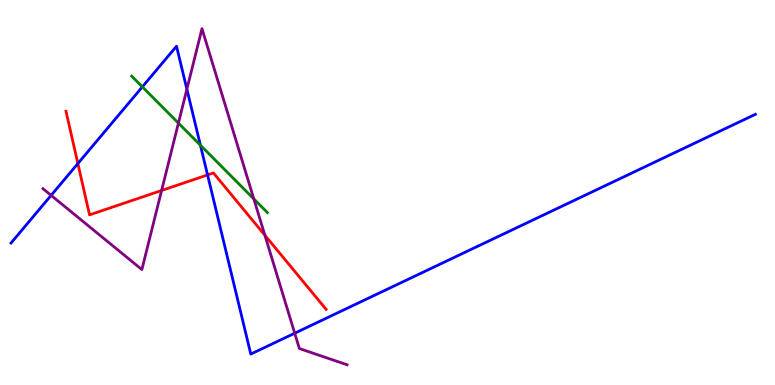[{'lines': ['blue', 'red'], 'intersections': [{'x': 1.0, 'y': 5.75}, {'x': 2.68, 'y': 5.46}]}, {'lines': ['green', 'red'], 'intersections': []}, {'lines': ['purple', 'red'], 'intersections': [{'x': 2.09, 'y': 5.05}, {'x': 3.42, 'y': 3.89}]}, {'lines': ['blue', 'green'], 'intersections': [{'x': 1.84, 'y': 7.74}, {'x': 2.59, 'y': 6.23}]}, {'lines': ['blue', 'purple'], 'intersections': [{'x': 0.66, 'y': 4.93}, {'x': 2.41, 'y': 7.68}, {'x': 3.8, 'y': 1.35}]}, {'lines': ['green', 'purple'], 'intersections': [{'x': 2.3, 'y': 6.8}, {'x': 3.28, 'y': 4.83}]}]